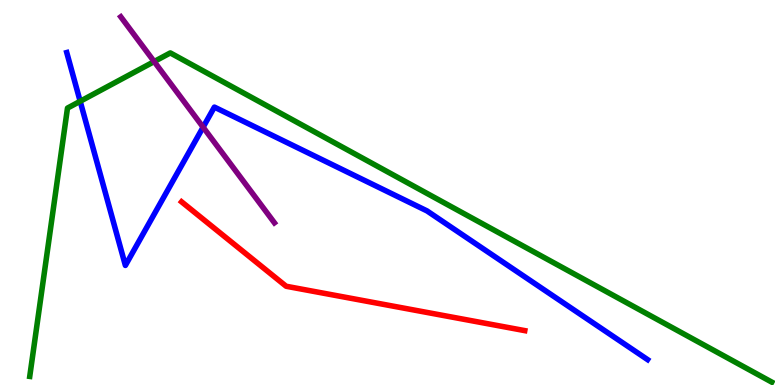[{'lines': ['blue', 'red'], 'intersections': []}, {'lines': ['green', 'red'], 'intersections': []}, {'lines': ['purple', 'red'], 'intersections': []}, {'lines': ['blue', 'green'], 'intersections': [{'x': 1.03, 'y': 7.37}]}, {'lines': ['blue', 'purple'], 'intersections': [{'x': 2.62, 'y': 6.7}]}, {'lines': ['green', 'purple'], 'intersections': [{'x': 1.99, 'y': 8.4}]}]